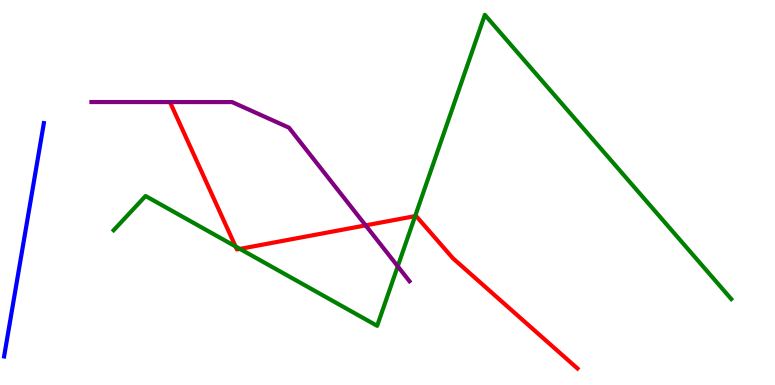[{'lines': ['blue', 'red'], 'intersections': []}, {'lines': ['green', 'red'], 'intersections': [{'x': 3.04, 'y': 3.6}, {'x': 3.1, 'y': 3.54}, {'x': 5.36, 'y': 4.39}]}, {'lines': ['purple', 'red'], 'intersections': [{'x': 4.72, 'y': 4.15}]}, {'lines': ['blue', 'green'], 'intersections': []}, {'lines': ['blue', 'purple'], 'intersections': []}, {'lines': ['green', 'purple'], 'intersections': [{'x': 5.13, 'y': 3.08}]}]